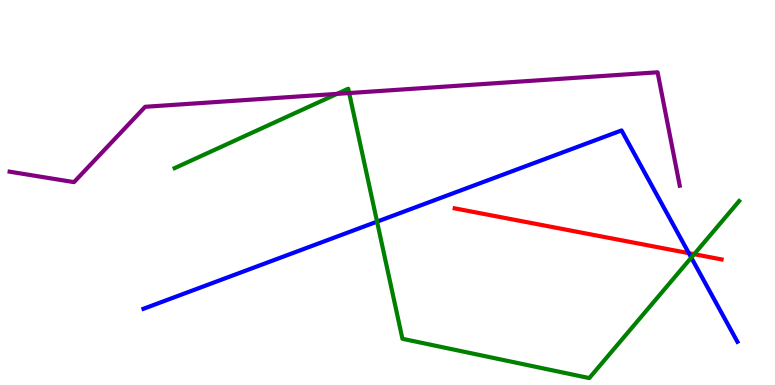[{'lines': ['blue', 'red'], 'intersections': [{'x': 8.89, 'y': 3.42}]}, {'lines': ['green', 'red'], 'intersections': [{'x': 8.96, 'y': 3.4}]}, {'lines': ['purple', 'red'], 'intersections': []}, {'lines': ['blue', 'green'], 'intersections': [{'x': 4.87, 'y': 4.24}, {'x': 8.92, 'y': 3.31}]}, {'lines': ['blue', 'purple'], 'intersections': []}, {'lines': ['green', 'purple'], 'intersections': [{'x': 4.35, 'y': 7.56}, {'x': 4.51, 'y': 7.58}]}]